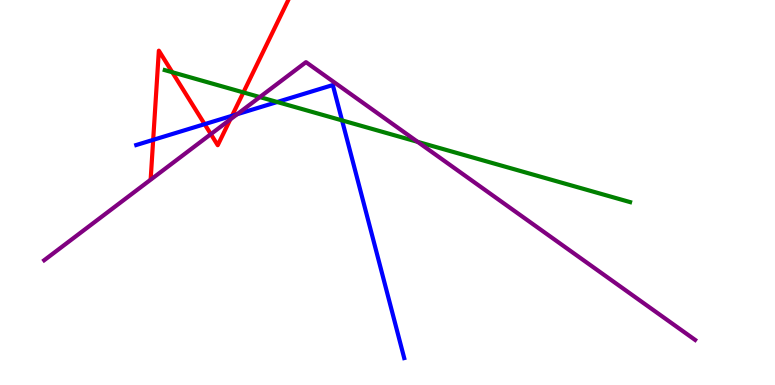[{'lines': ['blue', 'red'], 'intersections': [{'x': 1.98, 'y': 6.37}, {'x': 2.64, 'y': 6.78}, {'x': 2.99, 'y': 6.99}]}, {'lines': ['green', 'red'], 'intersections': [{'x': 2.22, 'y': 8.12}, {'x': 3.14, 'y': 7.6}]}, {'lines': ['purple', 'red'], 'intersections': [{'x': 2.72, 'y': 6.52}, {'x': 2.97, 'y': 6.9}]}, {'lines': ['blue', 'green'], 'intersections': [{'x': 3.58, 'y': 7.35}, {'x': 4.41, 'y': 6.87}]}, {'lines': ['blue', 'purple'], 'intersections': [{'x': 3.06, 'y': 7.03}]}, {'lines': ['green', 'purple'], 'intersections': [{'x': 3.35, 'y': 7.48}, {'x': 5.39, 'y': 6.32}]}]